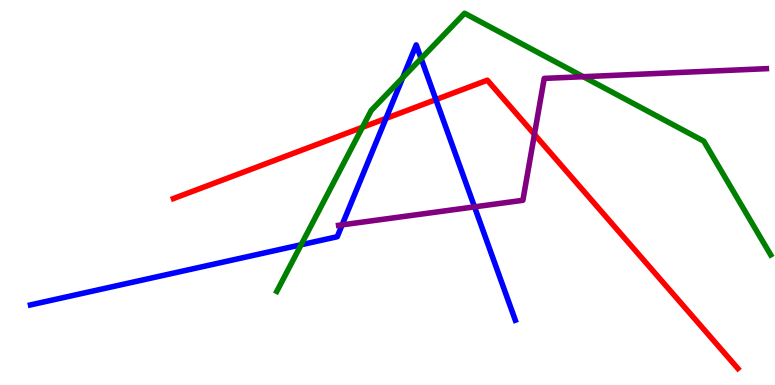[{'lines': ['blue', 'red'], 'intersections': [{'x': 4.98, 'y': 6.92}, {'x': 5.62, 'y': 7.41}]}, {'lines': ['green', 'red'], 'intersections': [{'x': 4.68, 'y': 6.69}]}, {'lines': ['purple', 'red'], 'intersections': [{'x': 6.9, 'y': 6.51}]}, {'lines': ['blue', 'green'], 'intersections': [{'x': 3.89, 'y': 3.64}, {'x': 5.2, 'y': 7.98}, {'x': 5.43, 'y': 8.48}]}, {'lines': ['blue', 'purple'], 'intersections': [{'x': 4.41, 'y': 4.16}, {'x': 6.12, 'y': 4.63}]}, {'lines': ['green', 'purple'], 'intersections': [{'x': 7.53, 'y': 8.01}]}]